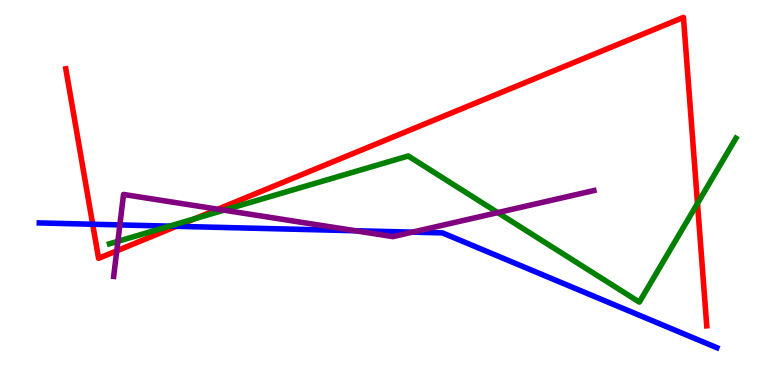[{'lines': ['blue', 'red'], 'intersections': [{'x': 1.2, 'y': 4.18}, {'x': 2.28, 'y': 4.12}]}, {'lines': ['green', 'red'], 'intersections': [{'x': 2.51, 'y': 4.32}, {'x': 9.0, 'y': 4.72}]}, {'lines': ['purple', 'red'], 'intersections': [{'x': 1.51, 'y': 3.48}, {'x': 2.81, 'y': 4.57}]}, {'lines': ['blue', 'green'], 'intersections': [{'x': 2.19, 'y': 4.13}]}, {'lines': ['blue', 'purple'], 'intersections': [{'x': 1.55, 'y': 4.16}, {'x': 4.58, 'y': 4.01}, {'x': 5.32, 'y': 3.97}]}, {'lines': ['green', 'purple'], 'intersections': [{'x': 1.52, 'y': 3.73}, {'x': 2.89, 'y': 4.54}, {'x': 6.42, 'y': 4.48}]}]